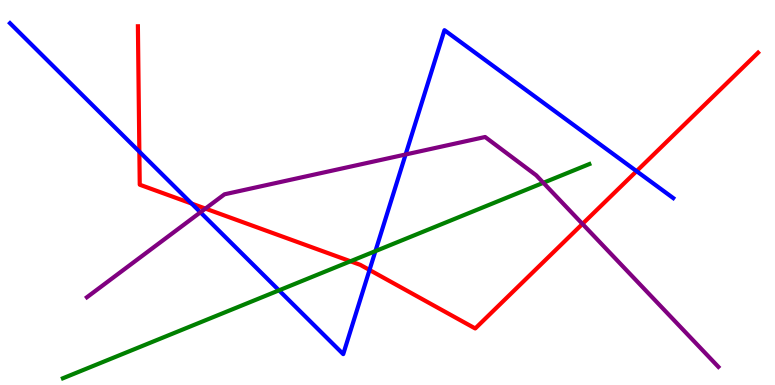[{'lines': ['blue', 'red'], 'intersections': [{'x': 1.8, 'y': 6.06}, {'x': 2.47, 'y': 4.71}, {'x': 4.77, 'y': 2.99}, {'x': 8.21, 'y': 5.55}]}, {'lines': ['green', 'red'], 'intersections': [{'x': 4.52, 'y': 3.21}]}, {'lines': ['purple', 'red'], 'intersections': [{'x': 2.65, 'y': 4.58}, {'x': 7.52, 'y': 4.18}]}, {'lines': ['blue', 'green'], 'intersections': [{'x': 3.6, 'y': 2.46}, {'x': 4.84, 'y': 3.48}]}, {'lines': ['blue', 'purple'], 'intersections': [{'x': 2.59, 'y': 4.49}, {'x': 5.23, 'y': 5.99}]}, {'lines': ['green', 'purple'], 'intersections': [{'x': 7.01, 'y': 5.25}]}]